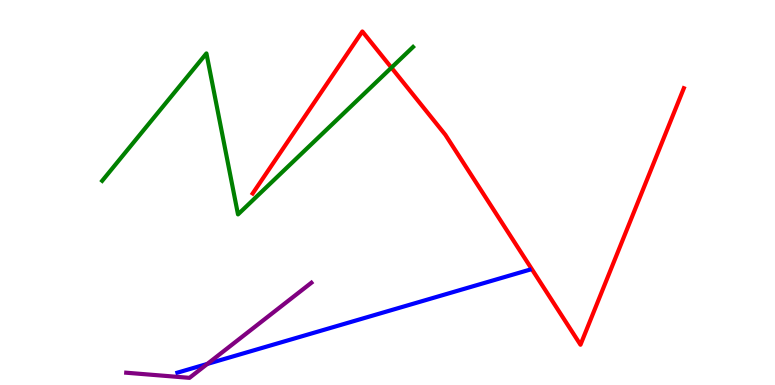[{'lines': ['blue', 'red'], 'intersections': []}, {'lines': ['green', 'red'], 'intersections': [{'x': 5.05, 'y': 8.24}]}, {'lines': ['purple', 'red'], 'intersections': []}, {'lines': ['blue', 'green'], 'intersections': []}, {'lines': ['blue', 'purple'], 'intersections': [{'x': 2.68, 'y': 0.547}]}, {'lines': ['green', 'purple'], 'intersections': []}]